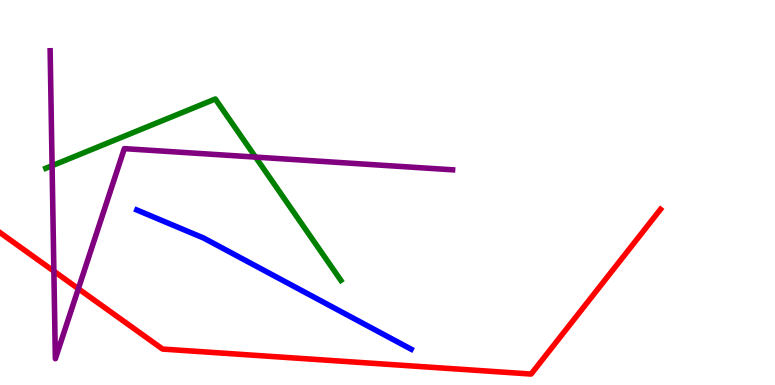[{'lines': ['blue', 'red'], 'intersections': []}, {'lines': ['green', 'red'], 'intersections': []}, {'lines': ['purple', 'red'], 'intersections': [{'x': 0.695, 'y': 2.96}, {'x': 1.01, 'y': 2.5}]}, {'lines': ['blue', 'green'], 'intersections': []}, {'lines': ['blue', 'purple'], 'intersections': []}, {'lines': ['green', 'purple'], 'intersections': [{'x': 0.672, 'y': 5.7}, {'x': 3.3, 'y': 5.92}]}]